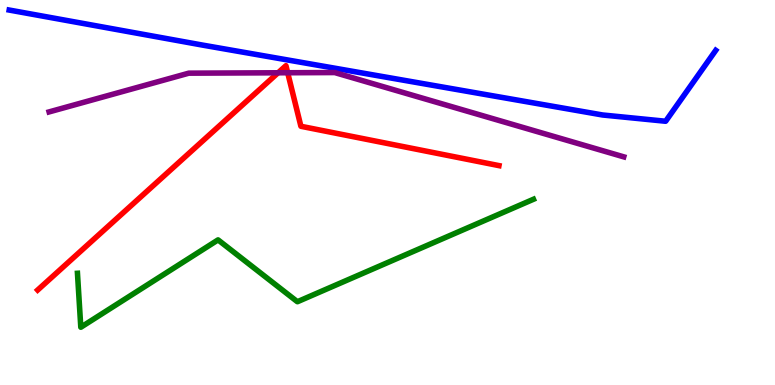[{'lines': ['blue', 'red'], 'intersections': []}, {'lines': ['green', 'red'], 'intersections': []}, {'lines': ['purple', 'red'], 'intersections': [{'x': 3.59, 'y': 8.11}, {'x': 3.71, 'y': 8.11}]}, {'lines': ['blue', 'green'], 'intersections': []}, {'lines': ['blue', 'purple'], 'intersections': []}, {'lines': ['green', 'purple'], 'intersections': []}]